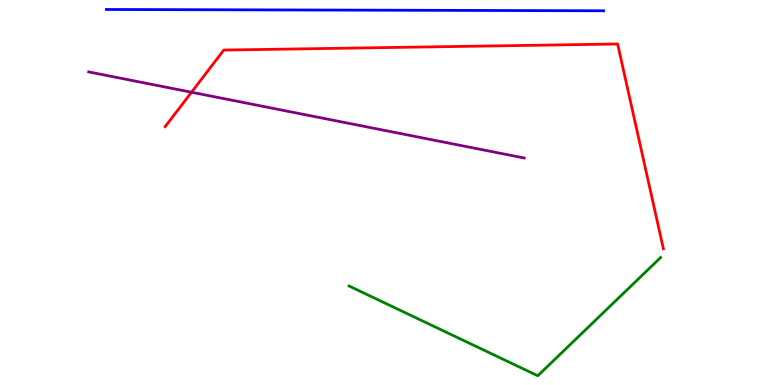[{'lines': ['blue', 'red'], 'intersections': []}, {'lines': ['green', 'red'], 'intersections': []}, {'lines': ['purple', 'red'], 'intersections': [{'x': 2.47, 'y': 7.6}]}, {'lines': ['blue', 'green'], 'intersections': []}, {'lines': ['blue', 'purple'], 'intersections': []}, {'lines': ['green', 'purple'], 'intersections': []}]